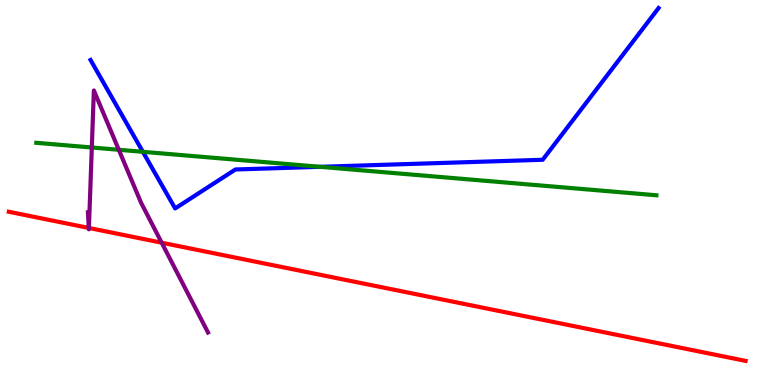[{'lines': ['blue', 'red'], 'intersections': []}, {'lines': ['green', 'red'], 'intersections': []}, {'lines': ['purple', 'red'], 'intersections': [{'x': 1.15, 'y': 4.08}, {'x': 1.15, 'y': 4.08}, {'x': 2.09, 'y': 3.7}]}, {'lines': ['blue', 'green'], 'intersections': [{'x': 1.84, 'y': 6.06}, {'x': 4.13, 'y': 5.67}]}, {'lines': ['blue', 'purple'], 'intersections': []}, {'lines': ['green', 'purple'], 'intersections': [{'x': 1.18, 'y': 6.17}, {'x': 1.53, 'y': 6.11}]}]